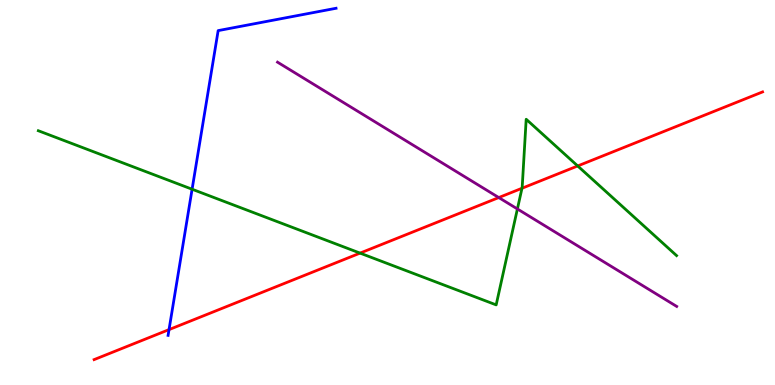[{'lines': ['blue', 'red'], 'intersections': [{'x': 2.18, 'y': 1.44}]}, {'lines': ['green', 'red'], 'intersections': [{'x': 4.65, 'y': 3.43}, {'x': 6.74, 'y': 5.11}, {'x': 7.45, 'y': 5.69}]}, {'lines': ['purple', 'red'], 'intersections': [{'x': 6.44, 'y': 4.87}]}, {'lines': ['blue', 'green'], 'intersections': [{'x': 2.48, 'y': 5.09}]}, {'lines': ['blue', 'purple'], 'intersections': []}, {'lines': ['green', 'purple'], 'intersections': [{'x': 6.68, 'y': 4.57}]}]